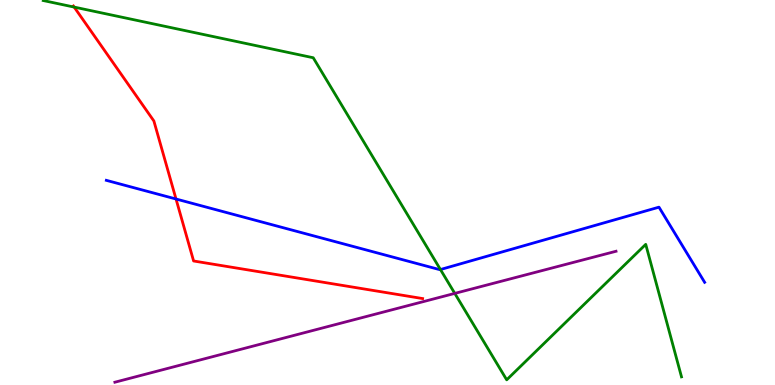[{'lines': ['blue', 'red'], 'intersections': [{'x': 2.27, 'y': 4.83}]}, {'lines': ['green', 'red'], 'intersections': [{'x': 0.957, 'y': 9.82}]}, {'lines': ['purple', 'red'], 'intersections': []}, {'lines': ['blue', 'green'], 'intersections': [{'x': 5.68, 'y': 3.0}]}, {'lines': ['blue', 'purple'], 'intersections': []}, {'lines': ['green', 'purple'], 'intersections': [{'x': 5.87, 'y': 2.38}]}]